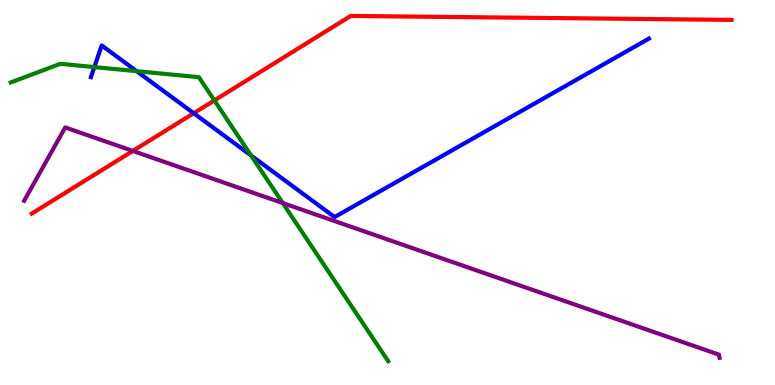[{'lines': ['blue', 'red'], 'intersections': [{'x': 2.5, 'y': 7.06}]}, {'lines': ['green', 'red'], 'intersections': [{'x': 2.77, 'y': 7.39}]}, {'lines': ['purple', 'red'], 'intersections': [{'x': 1.71, 'y': 6.08}]}, {'lines': ['blue', 'green'], 'intersections': [{'x': 1.22, 'y': 8.26}, {'x': 1.76, 'y': 8.15}, {'x': 3.24, 'y': 5.96}]}, {'lines': ['blue', 'purple'], 'intersections': []}, {'lines': ['green', 'purple'], 'intersections': [{'x': 3.65, 'y': 4.73}]}]